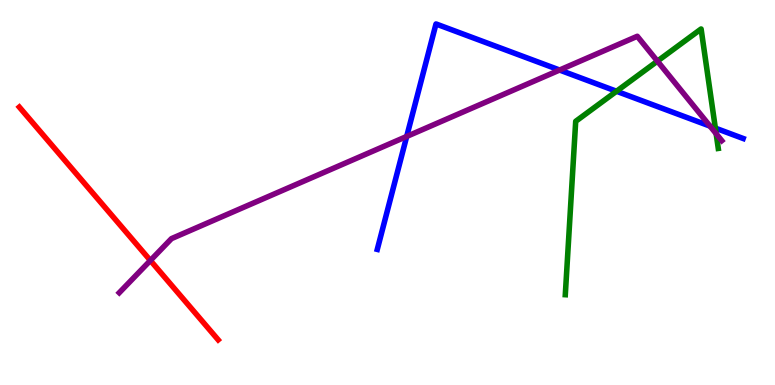[{'lines': ['blue', 'red'], 'intersections': []}, {'lines': ['green', 'red'], 'intersections': []}, {'lines': ['purple', 'red'], 'intersections': [{'x': 1.94, 'y': 3.23}]}, {'lines': ['blue', 'green'], 'intersections': [{'x': 7.96, 'y': 7.63}, {'x': 9.23, 'y': 6.67}]}, {'lines': ['blue', 'purple'], 'intersections': [{'x': 5.25, 'y': 6.46}, {'x': 7.22, 'y': 8.18}, {'x': 9.16, 'y': 6.72}]}, {'lines': ['green', 'purple'], 'intersections': [{'x': 8.48, 'y': 8.41}, {'x': 9.24, 'y': 6.53}]}]